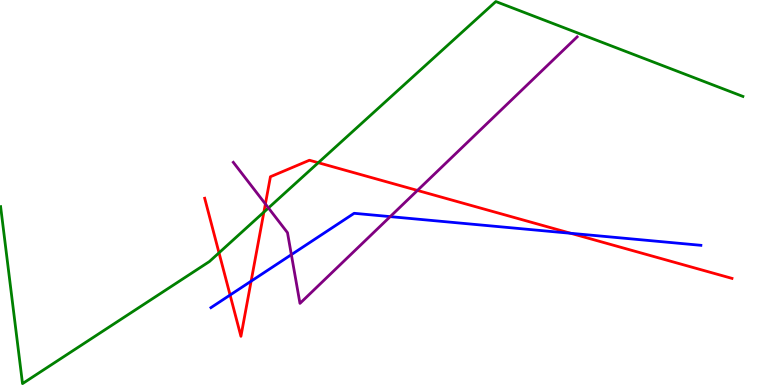[{'lines': ['blue', 'red'], 'intersections': [{'x': 2.97, 'y': 2.34}, {'x': 3.24, 'y': 2.7}, {'x': 7.36, 'y': 3.94}]}, {'lines': ['green', 'red'], 'intersections': [{'x': 2.83, 'y': 3.43}, {'x': 3.41, 'y': 4.49}, {'x': 4.11, 'y': 5.77}]}, {'lines': ['purple', 'red'], 'intersections': [{'x': 3.42, 'y': 4.7}, {'x': 5.39, 'y': 5.05}]}, {'lines': ['blue', 'green'], 'intersections': []}, {'lines': ['blue', 'purple'], 'intersections': [{'x': 3.76, 'y': 3.39}, {'x': 5.03, 'y': 4.37}]}, {'lines': ['green', 'purple'], 'intersections': [{'x': 3.46, 'y': 4.6}]}]